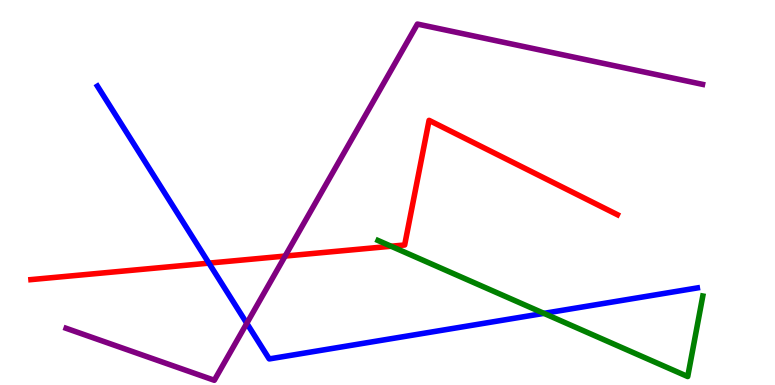[{'lines': ['blue', 'red'], 'intersections': [{'x': 2.7, 'y': 3.17}]}, {'lines': ['green', 'red'], 'intersections': [{'x': 5.05, 'y': 3.6}]}, {'lines': ['purple', 'red'], 'intersections': [{'x': 3.68, 'y': 3.35}]}, {'lines': ['blue', 'green'], 'intersections': [{'x': 7.02, 'y': 1.86}]}, {'lines': ['blue', 'purple'], 'intersections': [{'x': 3.18, 'y': 1.6}]}, {'lines': ['green', 'purple'], 'intersections': []}]